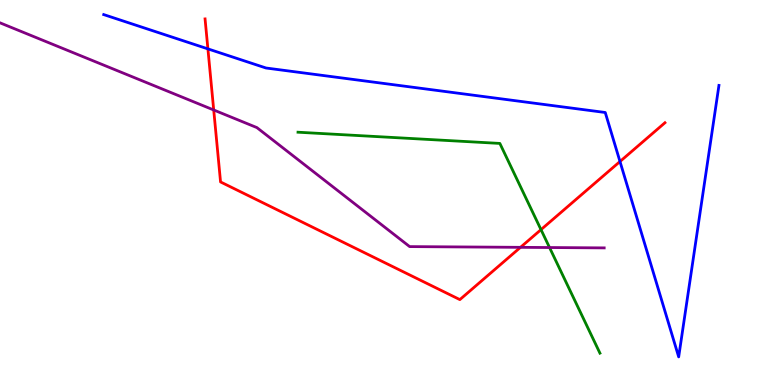[{'lines': ['blue', 'red'], 'intersections': [{'x': 2.68, 'y': 8.73}, {'x': 8.0, 'y': 5.8}]}, {'lines': ['green', 'red'], 'intersections': [{'x': 6.98, 'y': 4.04}]}, {'lines': ['purple', 'red'], 'intersections': [{'x': 2.76, 'y': 7.14}, {'x': 6.72, 'y': 3.58}]}, {'lines': ['blue', 'green'], 'intersections': []}, {'lines': ['blue', 'purple'], 'intersections': []}, {'lines': ['green', 'purple'], 'intersections': [{'x': 7.09, 'y': 3.57}]}]